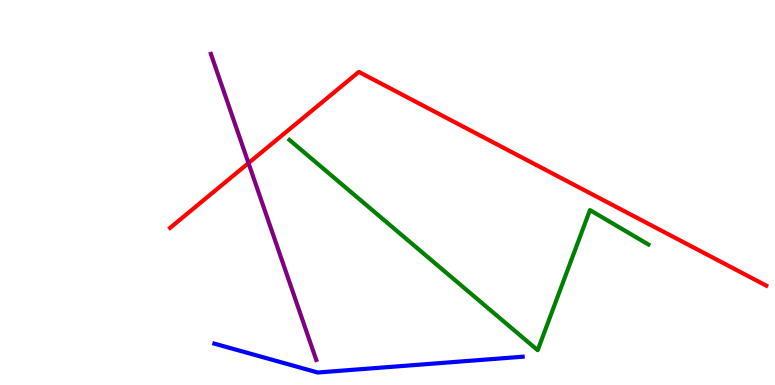[{'lines': ['blue', 'red'], 'intersections': []}, {'lines': ['green', 'red'], 'intersections': []}, {'lines': ['purple', 'red'], 'intersections': [{'x': 3.21, 'y': 5.76}]}, {'lines': ['blue', 'green'], 'intersections': []}, {'lines': ['blue', 'purple'], 'intersections': []}, {'lines': ['green', 'purple'], 'intersections': []}]